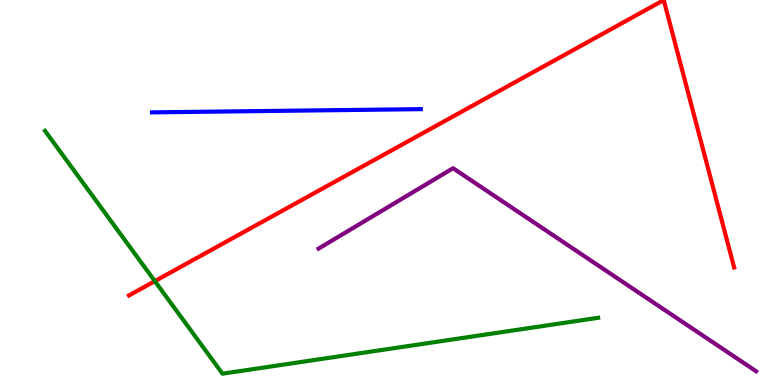[{'lines': ['blue', 'red'], 'intersections': []}, {'lines': ['green', 'red'], 'intersections': [{'x': 2.0, 'y': 2.7}]}, {'lines': ['purple', 'red'], 'intersections': []}, {'lines': ['blue', 'green'], 'intersections': []}, {'lines': ['blue', 'purple'], 'intersections': []}, {'lines': ['green', 'purple'], 'intersections': []}]